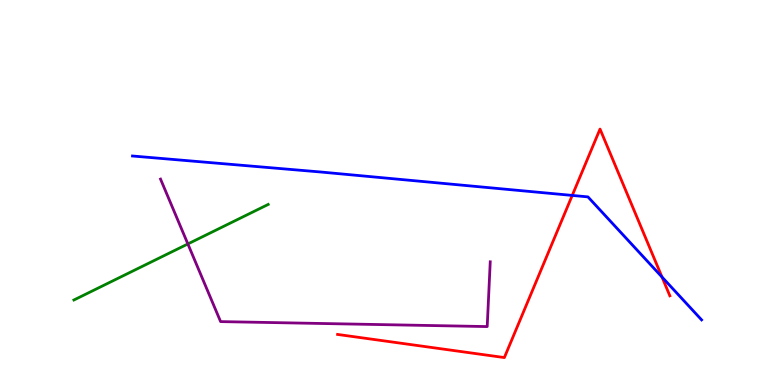[{'lines': ['blue', 'red'], 'intersections': [{'x': 7.38, 'y': 4.92}, {'x': 8.54, 'y': 2.8}]}, {'lines': ['green', 'red'], 'intersections': []}, {'lines': ['purple', 'red'], 'intersections': []}, {'lines': ['blue', 'green'], 'intersections': []}, {'lines': ['blue', 'purple'], 'intersections': []}, {'lines': ['green', 'purple'], 'intersections': [{'x': 2.42, 'y': 3.66}]}]